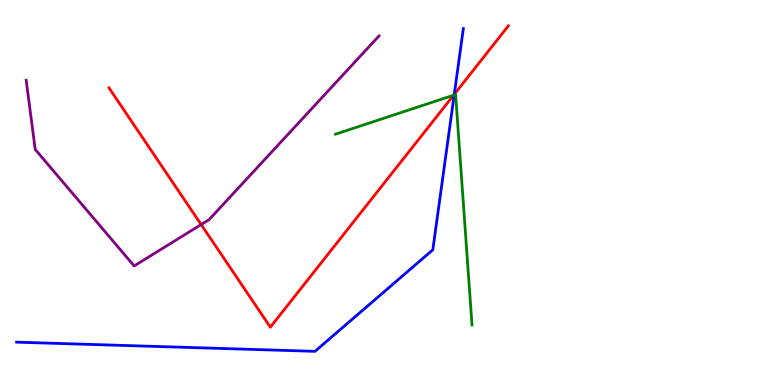[{'lines': ['blue', 'red'], 'intersections': [{'x': 5.86, 'y': 7.55}]}, {'lines': ['green', 'red'], 'intersections': [{'x': 5.85, 'y': 7.53}]}, {'lines': ['purple', 'red'], 'intersections': [{'x': 2.6, 'y': 4.17}]}, {'lines': ['blue', 'green'], 'intersections': [{'x': 5.86, 'y': 7.53}]}, {'lines': ['blue', 'purple'], 'intersections': []}, {'lines': ['green', 'purple'], 'intersections': []}]